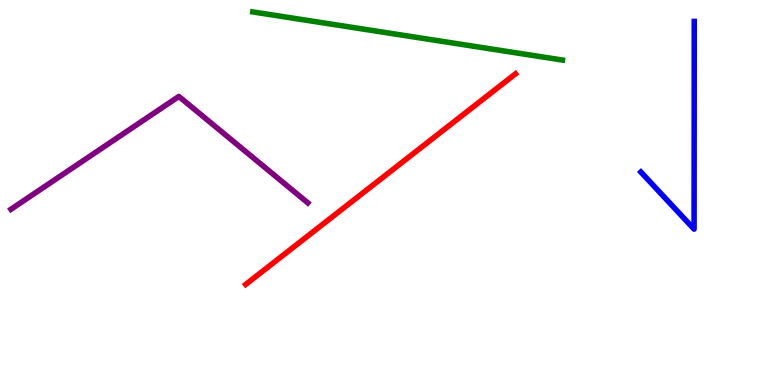[{'lines': ['blue', 'red'], 'intersections': []}, {'lines': ['green', 'red'], 'intersections': []}, {'lines': ['purple', 'red'], 'intersections': []}, {'lines': ['blue', 'green'], 'intersections': []}, {'lines': ['blue', 'purple'], 'intersections': []}, {'lines': ['green', 'purple'], 'intersections': []}]